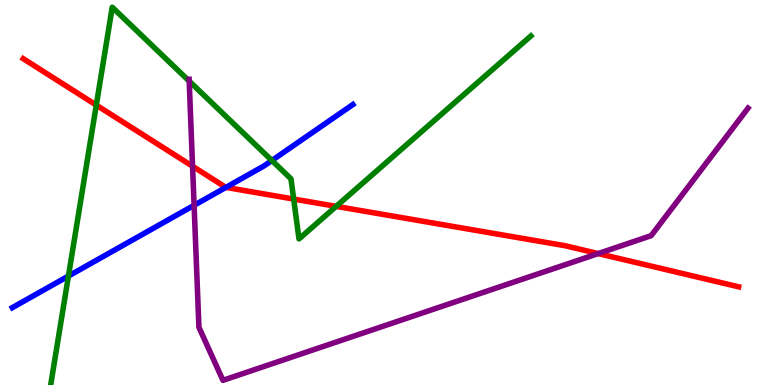[{'lines': ['blue', 'red'], 'intersections': [{'x': 2.91, 'y': 5.13}]}, {'lines': ['green', 'red'], 'intersections': [{'x': 1.24, 'y': 7.27}, {'x': 3.79, 'y': 4.83}, {'x': 4.34, 'y': 4.64}]}, {'lines': ['purple', 'red'], 'intersections': [{'x': 2.48, 'y': 5.68}, {'x': 7.72, 'y': 3.41}]}, {'lines': ['blue', 'green'], 'intersections': [{'x': 0.883, 'y': 2.83}, {'x': 3.51, 'y': 5.83}]}, {'lines': ['blue', 'purple'], 'intersections': [{'x': 2.5, 'y': 4.67}]}, {'lines': ['green', 'purple'], 'intersections': [{'x': 2.44, 'y': 7.89}]}]